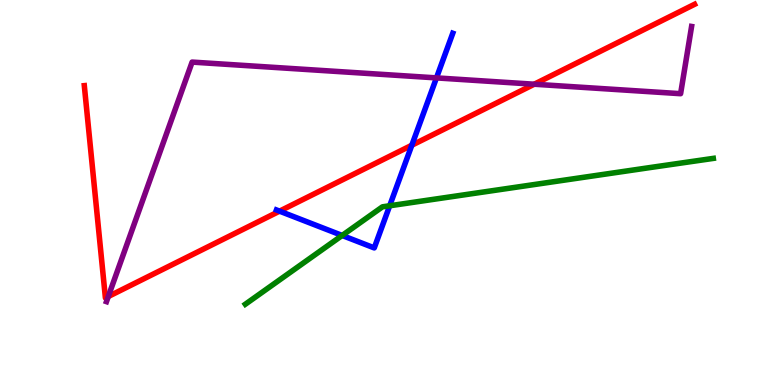[{'lines': ['blue', 'red'], 'intersections': [{'x': 3.61, 'y': 4.52}, {'x': 5.31, 'y': 6.23}]}, {'lines': ['green', 'red'], 'intersections': []}, {'lines': ['purple', 'red'], 'intersections': [{'x': 1.4, 'y': 2.3}, {'x': 6.89, 'y': 7.81}]}, {'lines': ['blue', 'green'], 'intersections': [{'x': 4.42, 'y': 3.88}, {'x': 5.03, 'y': 4.66}]}, {'lines': ['blue', 'purple'], 'intersections': [{'x': 5.63, 'y': 7.98}]}, {'lines': ['green', 'purple'], 'intersections': []}]